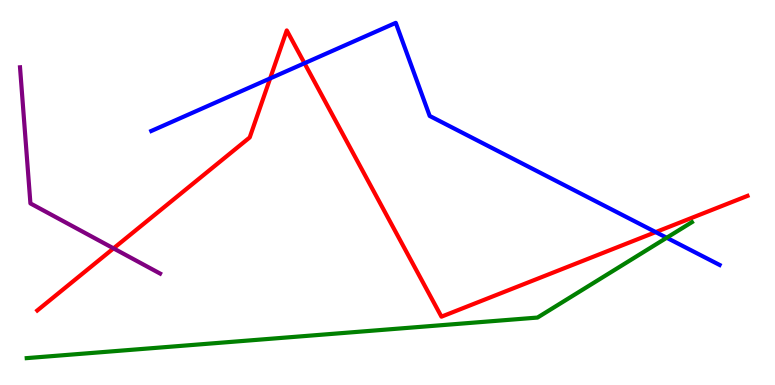[{'lines': ['blue', 'red'], 'intersections': [{'x': 3.49, 'y': 7.96}, {'x': 3.93, 'y': 8.36}, {'x': 8.46, 'y': 3.97}]}, {'lines': ['green', 'red'], 'intersections': []}, {'lines': ['purple', 'red'], 'intersections': [{'x': 1.46, 'y': 3.55}]}, {'lines': ['blue', 'green'], 'intersections': [{'x': 8.6, 'y': 3.82}]}, {'lines': ['blue', 'purple'], 'intersections': []}, {'lines': ['green', 'purple'], 'intersections': []}]